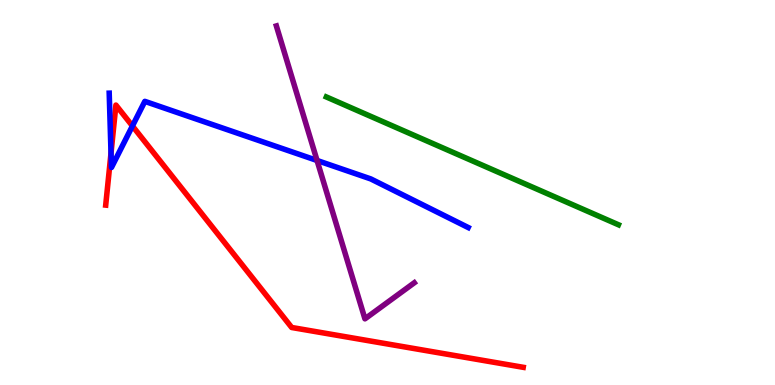[{'lines': ['blue', 'red'], 'intersections': [{'x': 1.43, 'y': 6.03}, {'x': 1.71, 'y': 6.73}]}, {'lines': ['green', 'red'], 'intersections': []}, {'lines': ['purple', 'red'], 'intersections': []}, {'lines': ['blue', 'green'], 'intersections': []}, {'lines': ['blue', 'purple'], 'intersections': [{'x': 4.09, 'y': 5.83}]}, {'lines': ['green', 'purple'], 'intersections': []}]